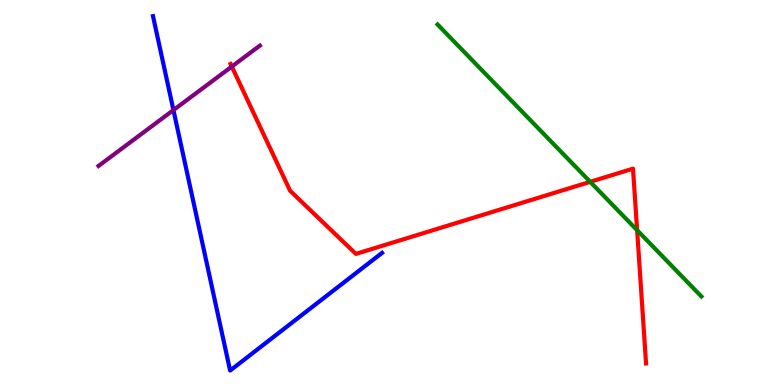[{'lines': ['blue', 'red'], 'intersections': []}, {'lines': ['green', 'red'], 'intersections': [{'x': 7.62, 'y': 5.28}, {'x': 8.22, 'y': 4.02}]}, {'lines': ['purple', 'red'], 'intersections': [{'x': 2.99, 'y': 8.27}]}, {'lines': ['blue', 'green'], 'intersections': []}, {'lines': ['blue', 'purple'], 'intersections': [{'x': 2.24, 'y': 7.14}]}, {'lines': ['green', 'purple'], 'intersections': []}]